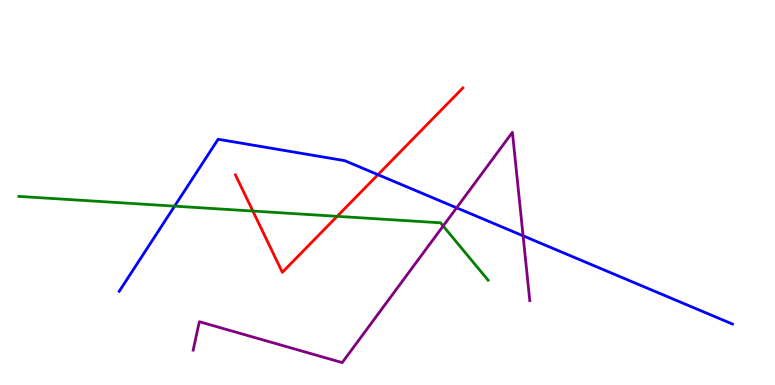[{'lines': ['blue', 'red'], 'intersections': [{'x': 4.88, 'y': 5.46}]}, {'lines': ['green', 'red'], 'intersections': [{'x': 3.26, 'y': 4.52}, {'x': 4.35, 'y': 4.38}]}, {'lines': ['purple', 'red'], 'intersections': []}, {'lines': ['blue', 'green'], 'intersections': [{'x': 2.25, 'y': 4.65}]}, {'lines': ['blue', 'purple'], 'intersections': [{'x': 5.89, 'y': 4.6}, {'x': 6.75, 'y': 3.87}]}, {'lines': ['green', 'purple'], 'intersections': [{'x': 5.72, 'y': 4.13}]}]